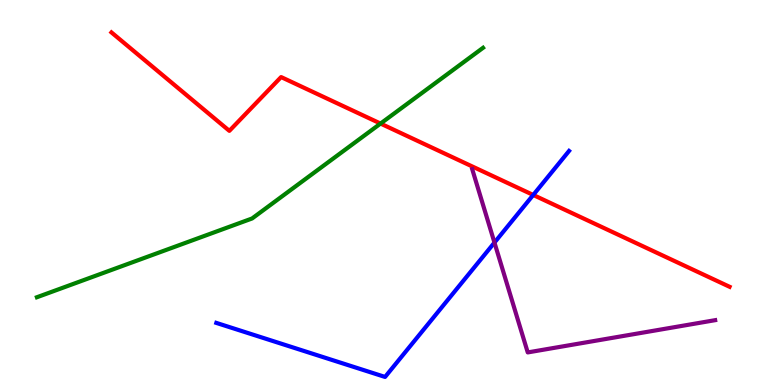[{'lines': ['blue', 'red'], 'intersections': [{'x': 6.88, 'y': 4.94}]}, {'lines': ['green', 'red'], 'intersections': [{'x': 4.91, 'y': 6.79}]}, {'lines': ['purple', 'red'], 'intersections': []}, {'lines': ['blue', 'green'], 'intersections': []}, {'lines': ['blue', 'purple'], 'intersections': [{'x': 6.38, 'y': 3.7}]}, {'lines': ['green', 'purple'], 'intersections': []}]